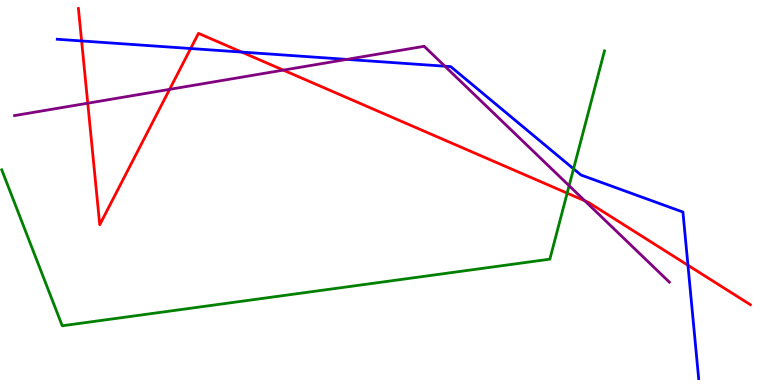[{'lines': ['blue', 'red'], 'intersections': [{'x': 1.05, 'y': 8.94}, {'x': 2.46, 'y': 8.74}, {'x': 3.12, 'y': 8.65}, {'x': 8.88, 'y': 3.11}]}, {'lines': ['green', 'red'], 'intersections': [{'x': 7.32, 'y': 4.98}]}, {'lines': ['purple', 'red'], 'intersections': [{'x': 1.13, 'y': 7.32}, {'x': 2.19, 'y': 7.68}, {'x': 3.66, 'y': 8.18}, {'x': 7.55, 'y': 4.78}]}, {'lines': ['blue', 'green'], 'intersections': [{'x': 7.4, 'y': 5.61}]}, {'lines': ['blue', 'purple'], 'intersections': [{'x': 4.48, 'y': 8.46}, {'x': 5.74, 'y': 8.28}]}, {'lines': ['green', 'purple'], 'intersections': [{'x': 7.34, 'y': 5.18}]}]